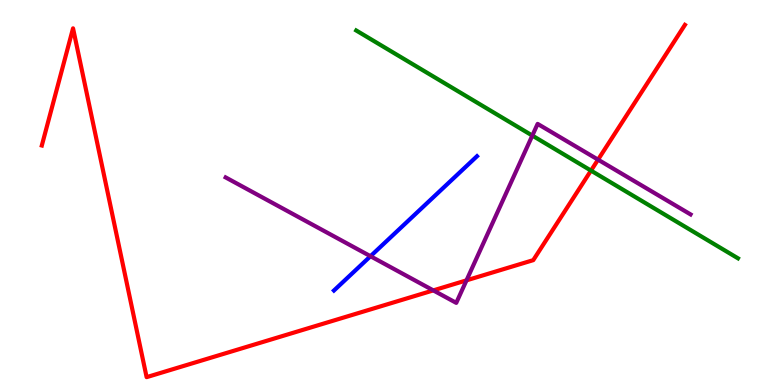[{'lines': ['blue', 'red'], 'intersections': []}, {'lines': ['green', 'red'], 'intersections': [{'x': 7.63, 'y': 5.57}]}, {'lines': ['purple', 'red'], 'intersections': [{'x': 5.59, 'y': 2.46}, {'x': 6.02, 'y': 2.72}, {'x': 7.72, 'y': 5.85}]}, {'lines': ['blue', 'green'], 'intersections': []}, {'lines': ['blue', 'purple'], 'intersections': [{'x': 4.78, 'y': 3.35}]}, {'lines': ['green', 'purple'], 'intersections': [{'x': 6.87, 'y': 6.48}]}]